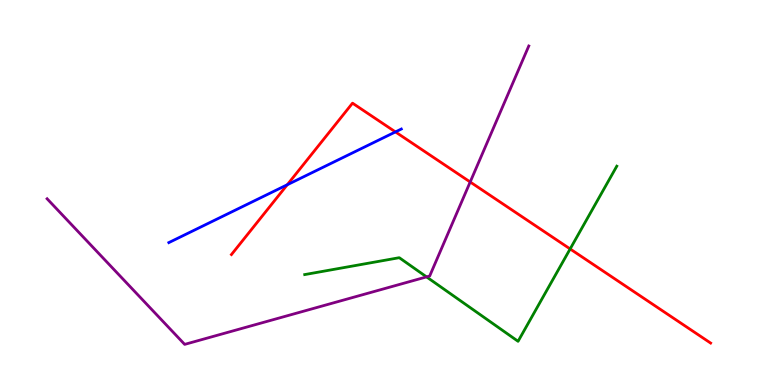[{'lines': ['blue', 'red'], 'intersections': [{'x': 3.71, 'y': 5.2}, {'x': 5.1, 'y': 6.57}]}, {'lines': ['green', 'red'], 'intersections': [{'x': 7.36, 'y': 3.53}]}, {'lines': ['purple', 'red'], 'intersections': [{'x': 6.07, 'y': 5.27}]}, {'lines': ['blue', 'green'], 'intersections': []}, {'lines': ['blue', 'purple'], 'intersections': []}, {'lines': ['green', 'purple'], 'intersections': [{'x': 5.5, 'y': 2.81}]}]